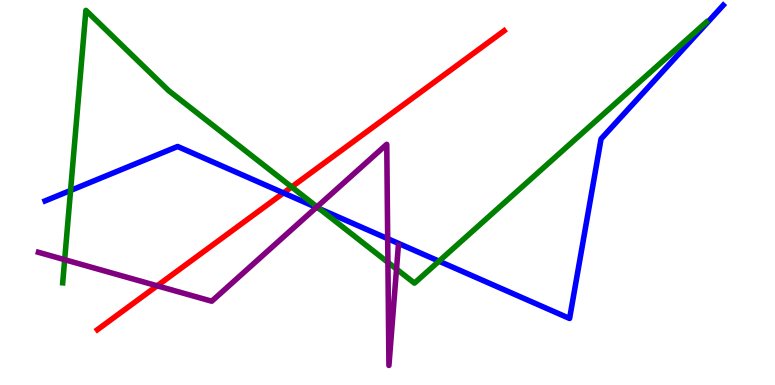[{'lines': ['blue', 'red'], 'intersections': [{'x': 3.66, 'y': 4.99}]}, {'lines': ['green', 'red'], 'intersections': [{'x': 3.76, 'y': 5.14}]}, {'lines': ['purple', 'red'], 'intersections': [{'x': 2.03, 'y': 2.58}]}, {'lines': ['blue', 'green'], 'intersections': [{'x': 0.911, 'y': 5.05}, {'x': 4.12, 'y': 4.58}, {'x': 5.66, 'y': 3.22}]}, {'lines': ['blue', 'purple'], 'intersections': [{'x': 4.08, 'y': 4.61}, {'x': 5.0, 'y': 3.8}]}, {'lines': ['green', 'purple'], 'intersections': [{'x': 0.834, 'y': 3.25}, {'x': 4.09, 'y': 4.63}, {'x': 5.01, 'y': 3.19}, {'x': 5.12, 'y': 3.01}]}]